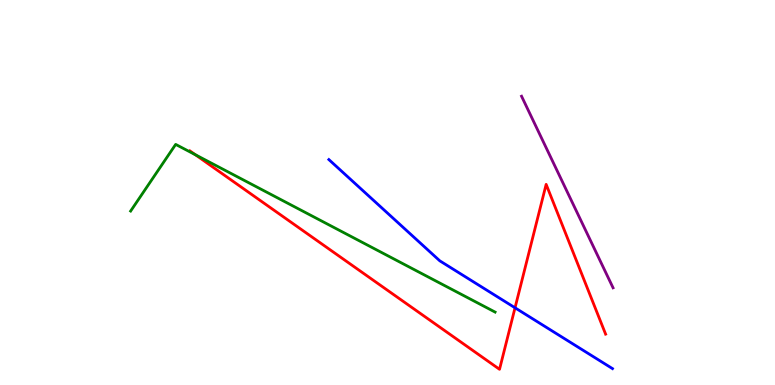[{'lines': ['blue', 'red'], 'intersections': [{'x': 6.65, 'y': 2.01}]}, {'lines': ['green', 'red'], 'intersections': [{'x': 2.52, 'y': 5.98}]}, {'lines': ['purple', 'red'], 'intersections': []}, {'lines': ['blue', 'green'], 'intersections': []}, {'lines': ['blue', 'purple'], 'intersections': []}, {'lines': ['green', 'purple'], 'intersections': []}]